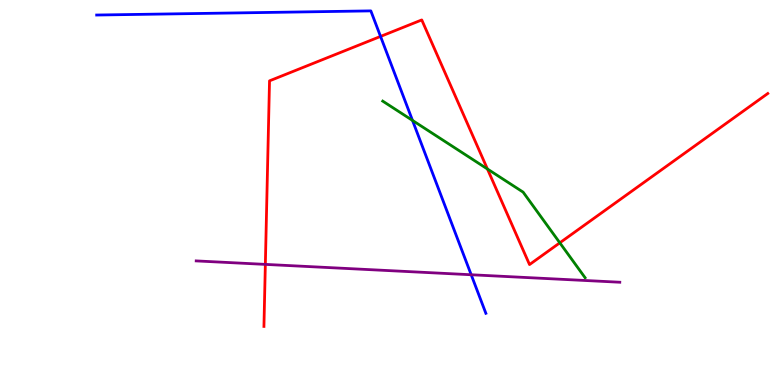[{'lines': ['blue', 'red'], 'intersections': [{'x': 4.91, 'y': 9.05}]}, {'lines': ['green', 'red'], 'intersections': [{'x': 6.29, 'y': 5.61}, {'x': 7.22, 'y': 3.69}]}, {'lines': ['purple', 'red'], 'intersections': [{'x': 3.42, 'y': 3.13}]}, {'lines': ['blue', 'green'], 'intersections': [{'x': 5.32, 'y': 6.87}]}, {'lines': ['blue', 'purple'], 'intersections': [{'x': 6.08, 'y': 2.86}]}, {'lines': ['green', 'purple'], 'intersections': []}]